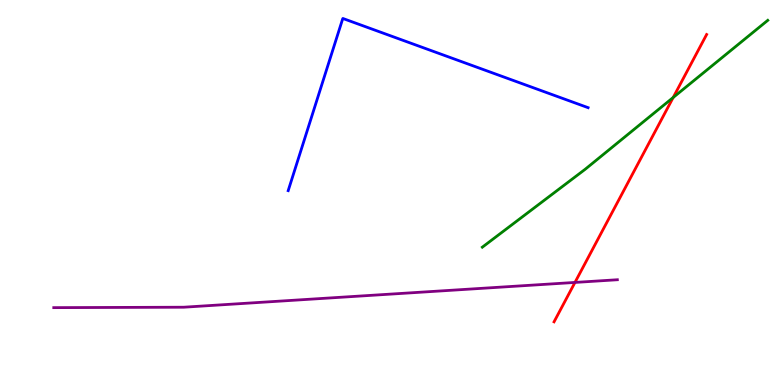[{'lines': ['blue', 'red'], 'intersections': []}, {'lines': ['green', 'red'], 'intersections': [{'x': 8.69, 'y': 7.47}]}, {'lines': ['purple', 'red'], 'intersections': [{'x': 7.42, 'y': 2.66}]}, {'lines': ['blue', 'green'], 'intersections': []}, {'lines': ['blue', 'purple'], 'intersections': []}, {'lines': ['green', 'purple'], 'intersections': []}]